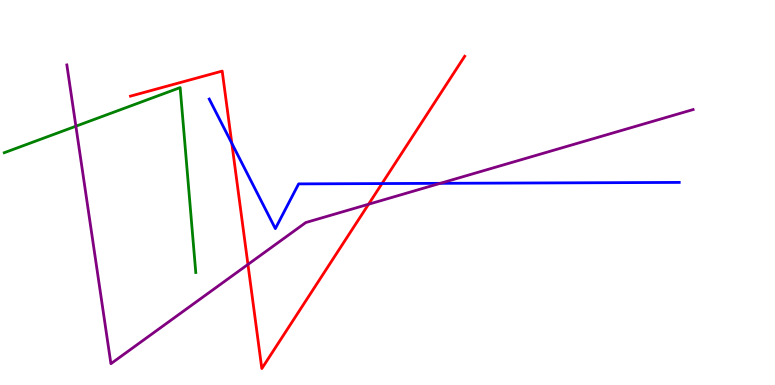[{'lines': ['blue', 'red'], 'intersections': [{'x': 2.99, 'y': 6.28}, {'x': 4.93, 'y': 5.23}]}, {'lines': ['green', 'red'], 'intersections': []}, {'lines': ['purple', 'red'], 'intersections': [{'x': 3.2, 'y': 3.13}, {'x': 4.76, 'y': 4.7}]}, {'lines': ['blue', 'green'], 'intersections': []}, {'lines': ['blue', 'purple'], 'intersections': [{'x': 5.68, 'y': 5.24}]}, {'lines': ['green', 'purple'], 'intersections': [{'x': 0.979, 'y': 6.72}]}]